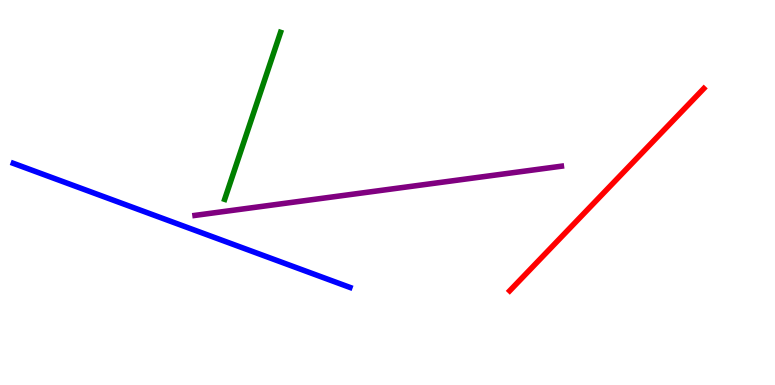[{'lines': ['blue', 'red'], 'intersections': []}, {'lines': ['green', 'red'], 'intersections': []}, {'lines': ['purple', 'red'], 'intersections': []}, {'lines': ['blue', 'green'], 'intersections': []}, {'lines': ['blue', 'purple'], 'intersections': []}, {'lines': ['green', 'purple'], 'intersections': []}]